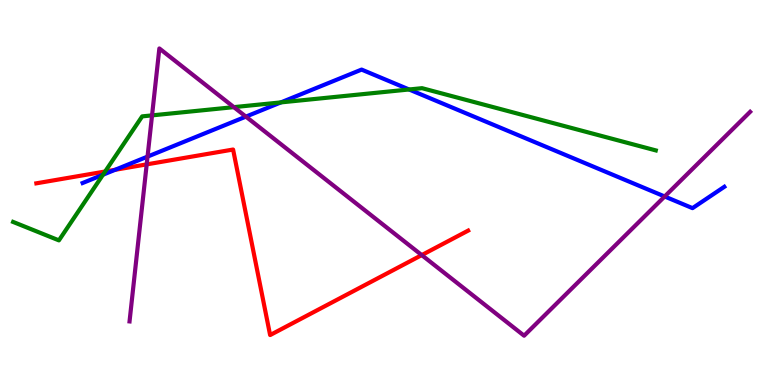[{'lines': ['blue', 'red'], 'intersections': [{'x': 1.49, 'y': 5.59}]}, {'lines': ['green', 'red'], 'intersections': [{'x': 1.36, 'y': 5.55}]}, {'lines': ['purple', 'red'], 'intersections': [{'x': 1.89, 'y': 5.73}, {'x': 5.44, 'y': 3.37}]}, {'lines': ['blue', 'green'], 'intersections': [{'x': 1.33, 'y': 5.46}, {'x': 3.62, 'y': 7.34}, {'x': 5.28, 'y': 7.68}]}, {'lines': ['blue', 'purple'], 'intersections': [{'x': 1.9, 'y': 5.93}, {'x': 3.17, 'y': 6.97}, {'x': 8.58, 'y': 4.9}]}, {'lines': ['green', 'purple'], 'intersections': [{'x': 1.96, 'y': 7.0}, {'x': 3.02, 'y': 7.22}]}]